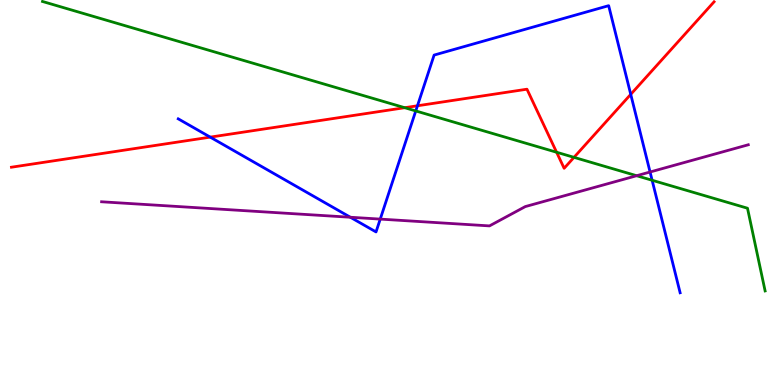[{'lines': ['blue', 'red'], 'intersections': [{'x': 2.71, 'y': 6.44}, {'x': 5.39, 'y': 7.25}, {'x': 8.14, 'y': 7.55}]}, {'lines': ['green', 'red'], 'intersections': [{'x': 5.22, 'y': 7.2}, {'x': 7.18, 'y': 6.05}, {'x': 7.41, 'y': 5.91}]}, {'lines': ['purple', 'red'], 'intersections': []}, {'lines': ['blue', 'green'], 'intersections': [{'x': 5.36, 'y': 7.12}, {'x': 8.41, 'y': 5.32}]}, {'lines': ['blue', 'purple'], 'intersections': [{'x': 4.52, 'y': 4.36}, {'x': 4.91, 'y': 4.31}, {'x': 8.39, 'y': 5.53}]}, {'lines': ['green', 'purple'], 'intersections': [{'x': 8.21, 'y': 5.44}]}]